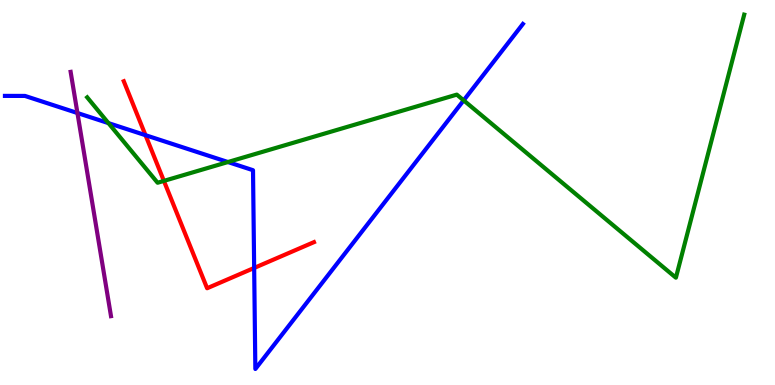[{'lines': ['blue', 'red'], 'intersections': [{'x': 1.88, 'y': 6.49}, {'x': 3.28, 'y': 3.04}]}, {'lines': ['green', 'red'], 'intersections': [{'x': 2.11, 'y': 5.3}]}, {'lines': ['purple', 'red'], 'intersections': []}, {'lines': ['blue', 'green'], 'intersections': [{'x': 1.4, 'y': 6.8}, {'x': 2.94, 'y': 5.79}, {'x': 5.98, 'y': 7.39}]}, {'lines': ['blue', 'purple'], 'intersections': [{'x': 0.999, 'y': 7.06}]}, {'lines': ['green', 'purple'], 'intersections': []}]